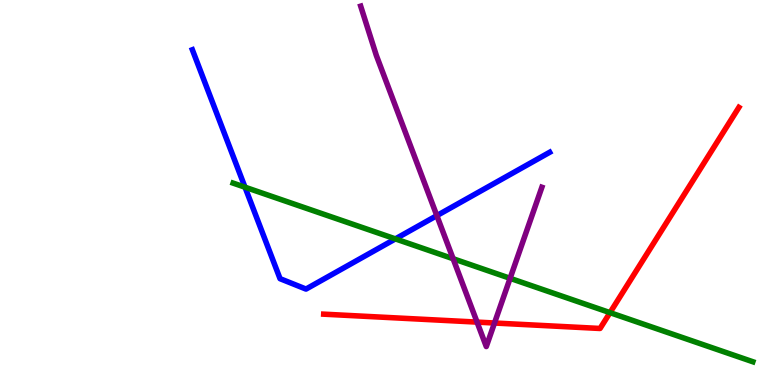[{'lines': ['blue', 'red'], 'intersections': []}, {'lines': ['green', 'red'], 'intersections': [{'x': 7.87, 'y': 1.88}]}, {'lines': ['purple', 'red'], 'intersections': [{'x': 6.16, 'y': 1.63}, {'x': 6.38, 'y': 1.61}]}, {'lines': ['blue', 'green'], 'intersections': [{'x': 3.16, 'y': 5.14}, {'x': 5.1, 'y': 3.8}]}, {'lines': ['blue', 'purple'], 'intersections': [{'x': 5.64, 'y': 4.4}]}, {'lines': ['green', 'purple'], 'intersections': [{'x': 5.85, 'y': 3.28}, {'x': 6.58, 'y': 2.77}]}]